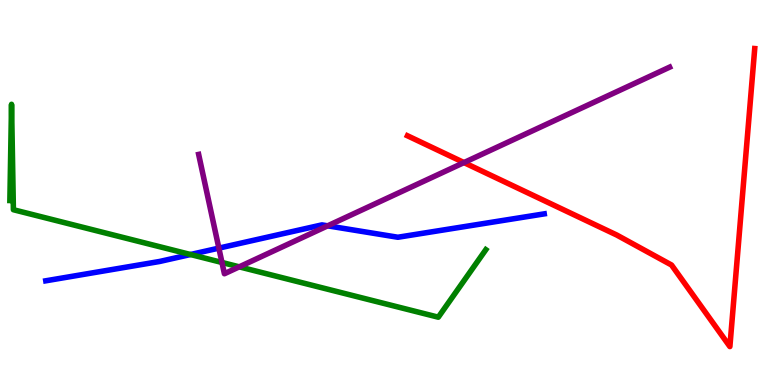[{'lines': ['blue', 'red'], 'intersections': []}, {'lines': ['green', 'red'], 'intersections': []}, {'lines': ['purple', 'red'], 'intersections': [{'x': 5.99, 'y': 5.78}]}, {'lines': ['blue', 'green'], 'intersections': [{'x': 2.46, 'y': 3.39}]}, {'lines': ['blue', 'purple'], 'intersections': [{'x': 2.82, 'y': 3.56}, {'x': 4.23, 'y': 4.13}]}, {'lines': ['green', 'purple'], 'intersections': [{'x': 2.86, 'y': 3.18}, {'x': 3.09, 'y': 3.07}]}]